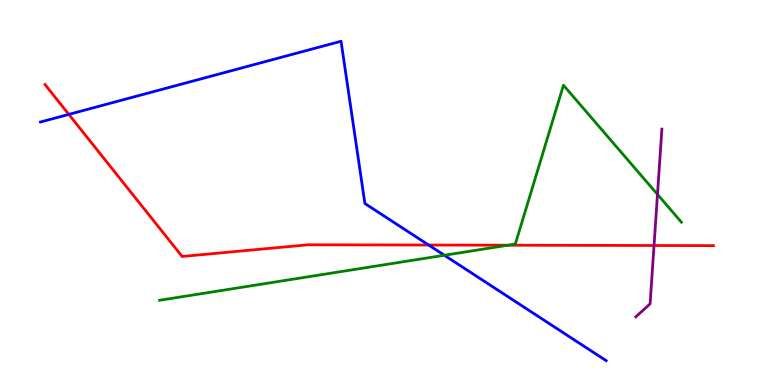[{'lines': ['blue', 'red'], 'intersections': [{'x': 0.888, 'y': 7.03}, {'x': 5.53, 'y': 3.64}]}, {'lines': ['green', 'red'], 'intersections': [{'x': 6.55, 'y': 3.63}]}, {'lines': ['purple', 'red'], 'intersections': [{'x': 8.44, 'y': 3.62}]}, {'lines': ['blue', 'green'], 'intersections': [{'x': 5.73, 'y': 3.37}]}, {'lines': ['blue', 'purple'], 'intersections': []}, {'lines': ['green', 'purple'], 'intersections': [{'x': 8.48, 'y': 4.95}]}]